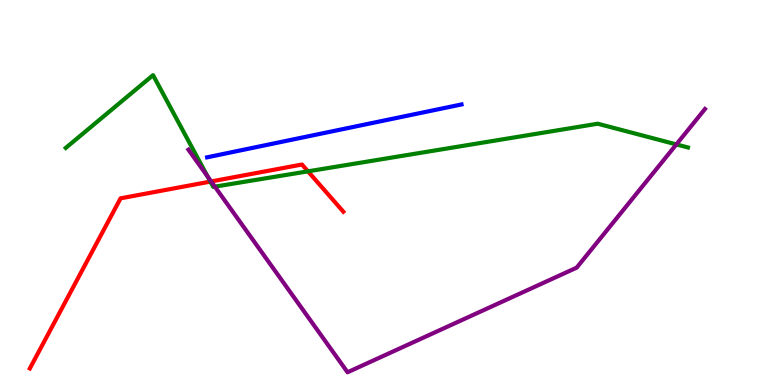[{'lines': ['blue', 'red'], 'intersections': []}, {'lines': ['green', 'red'], 'intersections': [{'x': 2.71, 'y': 5.28}, {'x': 3.97, 'y': 5.55}]}, {'lines': ['purple', 'red'], 'intersections': [{'x': 2.72, 'y': 5.29}]}, {'lines': ['blue', 'green'], 'intersections': []}, {'lines': ['blue', 'purple'], 'intersections': []}, {'lines': ['green', 'purple'], 'intersections': [{'x': 2.68, 'y': 5.41}, {'x': 2.77, 'y': 5.15}, {'x': 8.73, 'y': 6.25}]}]